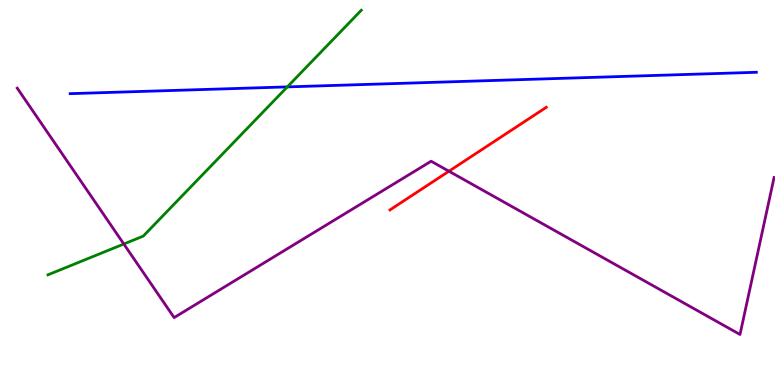[{'lines': ['blue', 'red'], 'intersections': []}, {'lines': ['green', 'red'], 'intersections': []}, {'lines': ['purple', 'red'], 'intersections': [{'x': 5.79, 'y': 5.55}]}, {'lines': ['blue', 'green'], 'intersections': [{'x': 3.71, 'y': 7.74}]}, {'lines': ['blue', 'purple'], 'intersections': []}, {'lines': ['green', 'purple'], 'intersections': [{'x': 1.6, 'y': 3.66}]}]